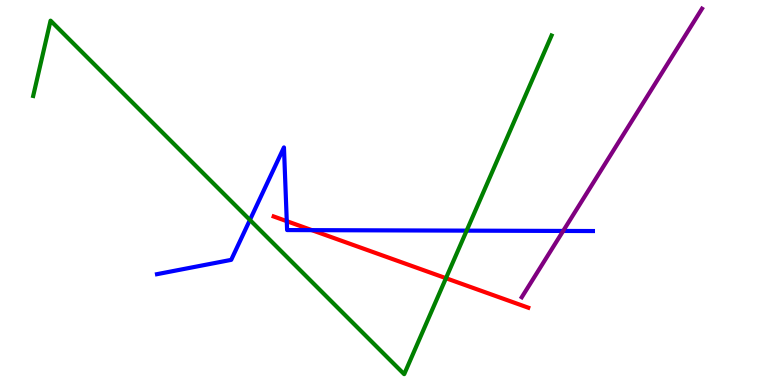[{'lines': ['blue', 'red'], 'intersections': [{'x': 3.7, 'y': 4.26}, {'x': 4.02, 'y': 4.02}]}, {'lines': ['green', 'red'], 'intersections': [{'x': 5.75, 'y': 2.77}]}, {'lines': ['purple', 'red'], 'intersections': []}, {'lines': ['blue', 'green'], 'intersections': [{'x': 3.22, 'y': 4.29}, {'x': 6.02, 'y': 4.01}]}, {'lines': ['blue', 'purple'], 'intersections': [{'x': 7.27, 'y': 4.0}]}, {'lines': ['green', 'purple'], 'intersections': []}]